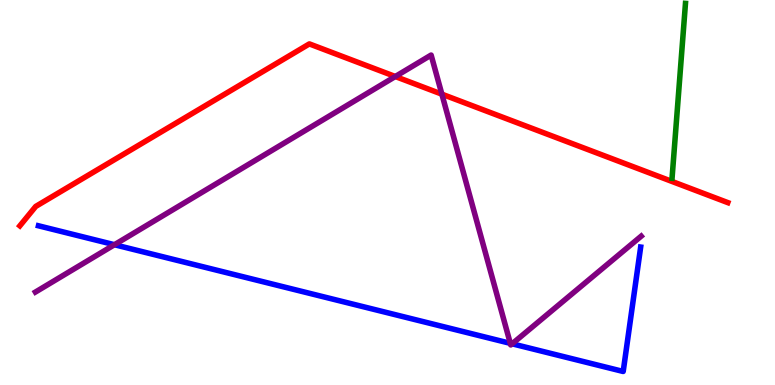[{'lines': ['blue', 'red'], 'intersections': []}, {'lines': ['green', 'red'], 'intersections': []}, {'lines': ['purple', 'red'], 'intersections': [{'x': 5.1, 'y': 8.01}, {'x': 5.7, 'y': 7.55}]}, {'lines': ['blue', 'green'], 'intersections': []}, {'lines': ['blue', 'purple'], 'intersections': [{'x': 1.48, 'y': 3.64}, {'x': 6.58, 'y': 1.08}, {'x': 6.61, 'y': 1.07}]}, {'lines': ['green', 'purple'], 'intersections': []}]